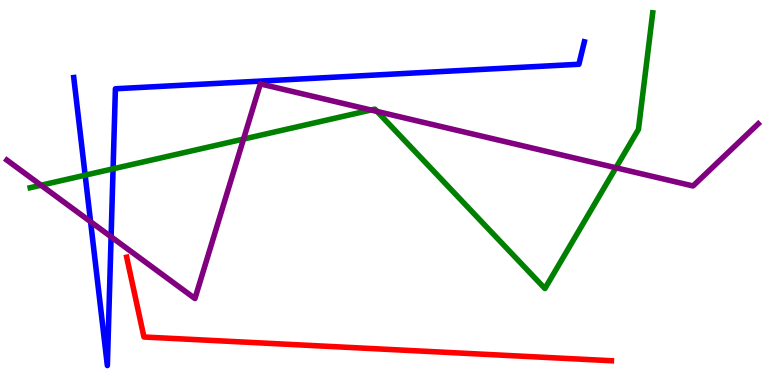[{'lines': ['blue', 'red'], 'intersections': []}, {'lines': ['green', 'red'], 'intersections': []}, {'lines': ['purple', 'red'], 'intersections': []}, {'lines': ['blue', 'green'], 'intersections': [{'x': 1.1, 'y': 5.45}, {'x': 1.46, 'y': 5.62}]}, {'lines': ['blue', 'purple'], 'intersections': [{'x': 1.17, 'y': 4.24}, {'x': 1.43, 'y': 3.85}]}, {'lines': ['green', 'purple'], 'intersections': [{'x': 0.529, 'y': 5.19}, {'x': 3.14, 'y': 6.39}, {'x': 4.79, 'y': 7.14}, {'x': 4.87, 'y': 7.11}, {'x': 7.95, 'y': 5.64}]}]